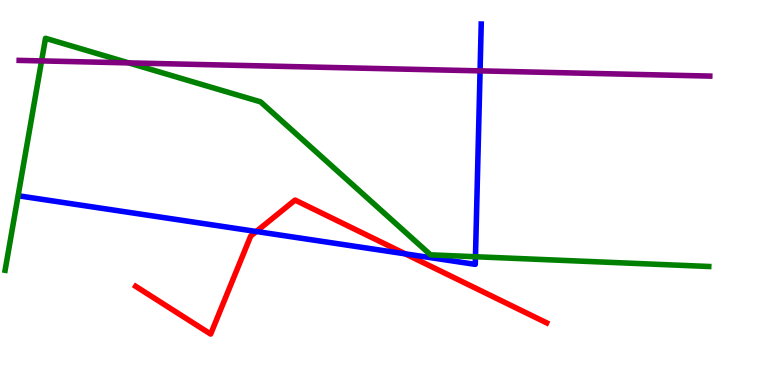[{'lines': ['blue', 'red'], 'intersections': [{'x': 3.31, 'y': 3.99}, {'x': 5.23, 'y': 3.41}]}, {'lines': ['green', 'red'], 'intersections': []}, {'lines': ['purple', 'red'], 'intersections': []}, {'lines': ['blue', 'green'], 'intersections': [{'x': 6.14, 'y': 3.33}]}, {'lines': ['blue', 'purple'], 'intersections': [{'x': 6.19, 'y': 8.16}]}, {'lines': ['green', 'purple'], 'intersections': [{'x': 0.536, 'y': 8.42}, {'x': 1.66, 'y': 8.37}]}]